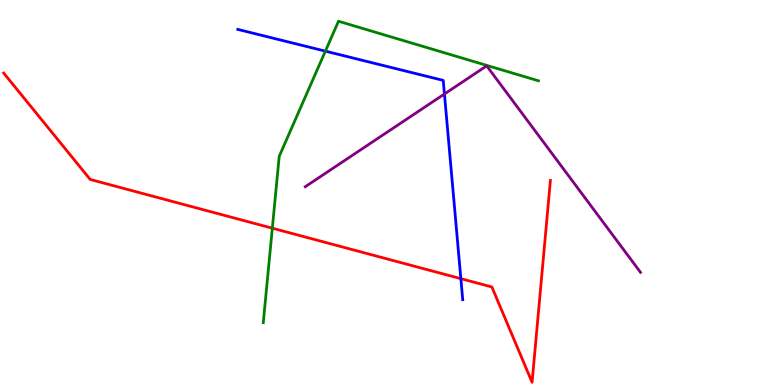[{'lines': ['blue', 'red'], 'intersections': [{'x': 5.95, 'y': 2.76}]}, {'lines': ['green', 'red'], 'intersections': [{'x': 3.51, 'y': 4.07}]}, {'lines': ['purple', 'red'], 'intersections': []}, {'lines': ['blue', 'green'], 'intersections': [{'x': 4.2, 'y': 8.67}]}, {'lines': ['blue', 'purple'], 'intersections': [{'x': 5.73, 'y': 7.56}]}, {'lines': ['green', 'purple'], 'intersections': []}]